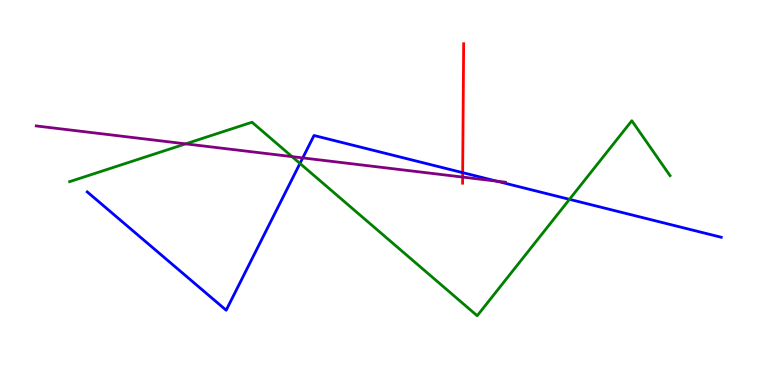[{'lines': ['blue', 'red'], 'intersections': [{'x': 5.97, 'y': 5.52}]}, {'lines': ['green', 'red'], 'intersections': []}, {'lines': ['purple', 'red'], 'intersections': [{'x': 5.97, 'y': 5.4}]}, {'lines': ['blue', 'green'], 'intersections': [{'x': 3.87, 'y': 5.75}, {'x': 7.35, 'y': 4.82}]}, {'lines': ['blue', 'purple'], 'intersections': [{'x': 3.91, 'y': 5.9}, {'x': 6.41, 'y': 5.29}]}, {'lines': ['green', 'purple'], 'intersections': [{'x': 2.4, 'y': 6.26}, {'x': 3.77, 'y': 5.93}]}]